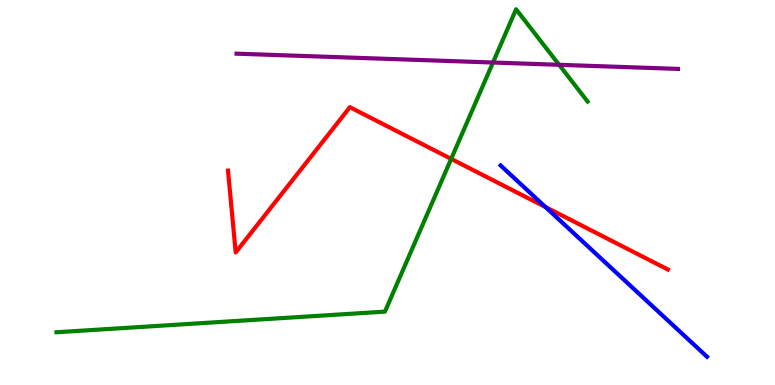[{'lines': ['blue', 'red'], 'intersections': [{'x': 7.04, 'y': 4.62}]}, {'lines': ['green', 'red'], 'intersections': [{'x': 5.82, 'y': 5.87}]}, {'lines': ['purple', 'red'], 'intersections': []}, {'lines': ['blue', 'green'], 'intersections': []}, {'lines': ['blue', 'purple'], 'intersections': []}, {'lines': ['green', 'purple'], 'intersections': [{'x': 6.36, 'y': 8.38}, {'x': 7.21, 'y': 8.32}]}]